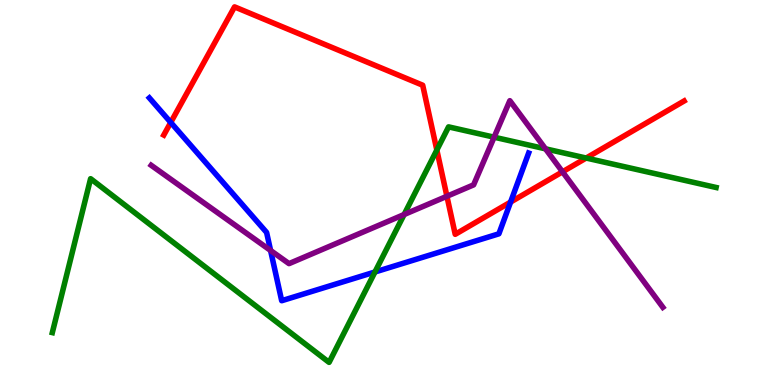[{'lines': ['blue', 'red'], 'intersections': [{'x': 2.2, 'y': 6.82}, {'x': 6.59, 'y': 4.75}]}, {'lines': ['green', 'red'], 'intersections': [{'x': 5.64, 'y': 6.1}, {'x': 7.56, 'y': 5.9}]}, {'lines': ['purple', 'red'], 'intersections': [{'x': 5.77, 'y': 4.9}, {'x': 7.26, 'y': 5.54}]}, {'lines': ['blue', 'green'], 'intersections': [{'x': 4.84, 'y': 2.94}]}, {'lines': ['blue', 'purple'], 'intersections': [{'x': 3.49, 'y': 3.49}]}, {'lines': ['green', 'purple'], 'intersections': [{'x': 5.21, 'y': 4.43}, {'x': 6.38, 'y': 6.44}, {'x': 7.04, 'y': 6.13}]}]